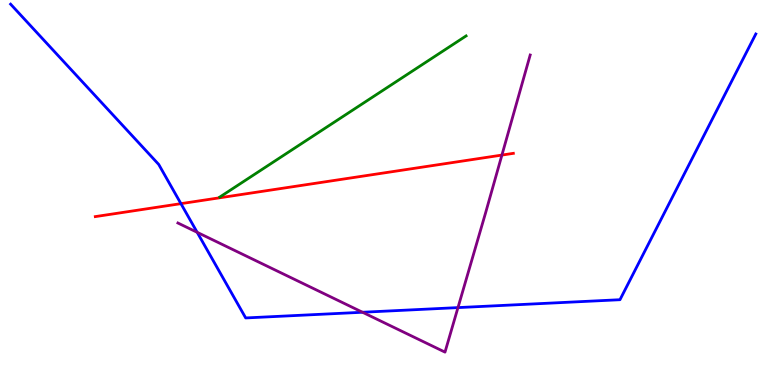[{'lines': ['blue', 'red'], 'intersections': [{'x': 2.33, 'y': 4.71}]}, {'lines': ['green', 'red'], 'intersections': []}, {'lines': ['purple', 'red'], 'intersections': [{'x': 6.48, 'y': 5.97}]}, {'lines': ['blue', 'green'], 'intersections': []}, {'lines': ['blue', 'purple'], 'intersections': [{'x': 2.54, 'y': 3.97}, {'x': 4.68, 'y': 1.89}, {'x': 5.91, 'y': 2.01}]}, {'lines': ['green', 'purple'], 'intersections': []}]